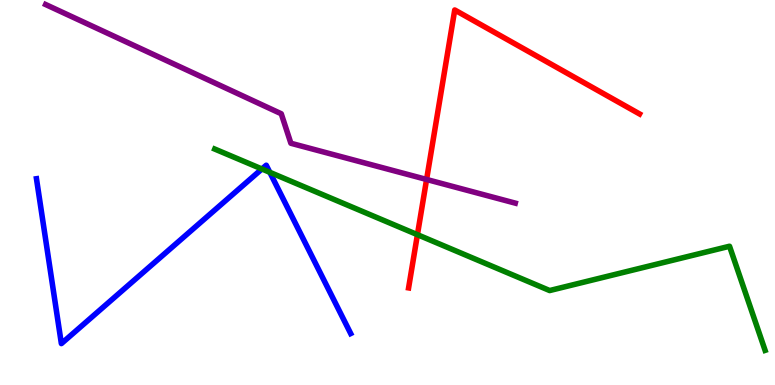[{'lines': ['blue', 'red'], 'intersections': []}, {'lines': ['green', 'red'], 'intersections': [{'x': 5.39, 'y': 3.9}]}, {'lines': ['purple', 'red'], 'intersections': [{'x': 5.5, 'y': 5.34}]}, {'lines': ['blue', 'green'], 'intersections': [{'x': 3.38, 'y': 5.61}, {'x': 3.48, 'y': 5.52}]}, {'lines': ['blue', 'purple'], 'intersections': []}, {'lines': ['green', 'purple'], 'intersections': []}]